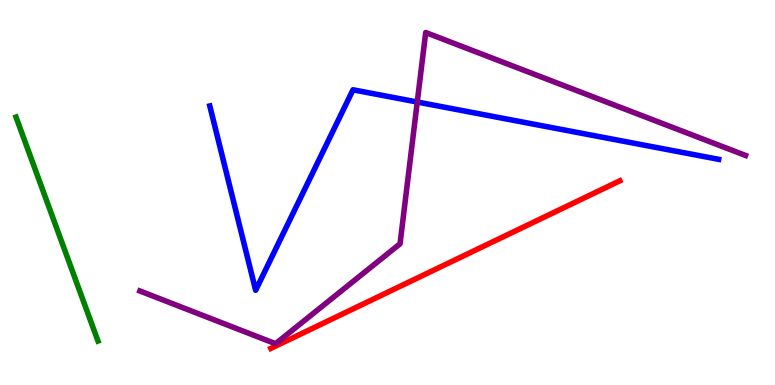[{'lines': ['blue', 'red'], 'intersections': []}, {'lines': ['green', 'red'], 'intersections': []}, {'lines': ['purple', 'red'], 'intersections': []}, {'lines': ['blue', 'green'], 'intersections': []}, {'lines': ['blue', 'purple'], 'intersections': [{'x': 5.38, 'y': 7.35}]}, {'lines': ['green', 'purple'], 'intersections': []}]